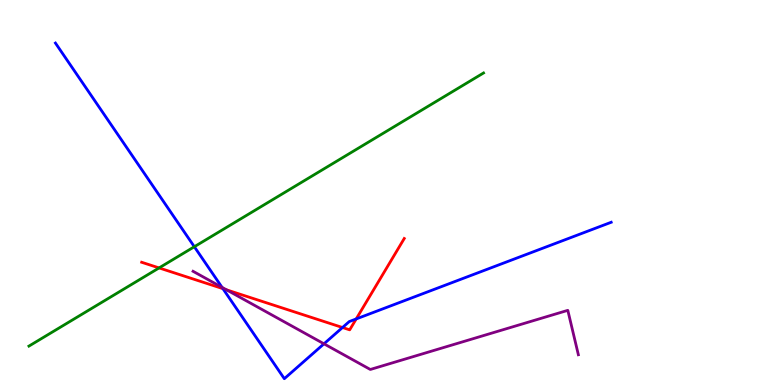[{'lines': ['blue', 'red'], 'intersections': [{'x': 2.88, 'y': 2.5}, {'x': 4.42, 'y': 1.49}, {'x': 4.6, 'y': 1.72}]}, {'lines': ['green', 'red'], 'intersections': [{'x': 2.05, 'y': 3.04}]}, {'lines': ['purple', 'red'], 'intersections': [{'x': 2.92, 'y': 2.47}]}, {'lines': ['blue', 'green'], 'intersections': [{'x': 2.51, 'y': 3.59}]}, {'lines': ['blue', 'purple'], 'intersections': [{'x': 2.87, 'y': 2.54}, {'x': 4.18, 'y': 1.07}]}, {'lines': ['green', 'purple'], 'intersections': []}]